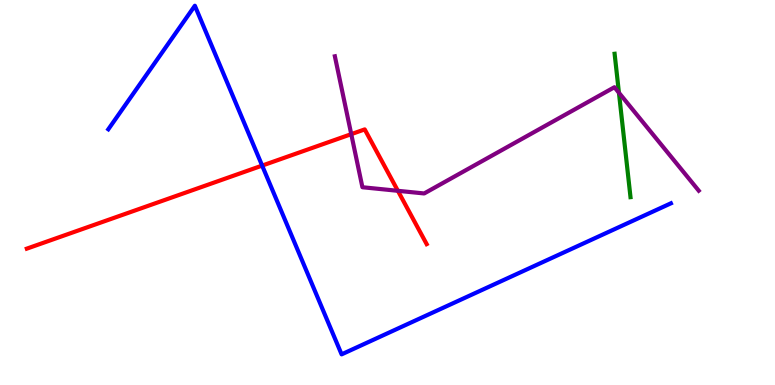[{'lines': ['blue', 'red'], 'intersections': [{'x': 3.38, 'y': 5.7}]}, {'lines': ['green', 'red'], 'intersections': []}, {'lines': ['purple', 'red'], 'intersections': [{'x': 4.53, 'y': 6.52}, {'x': 5.13, 'y': 5.04}]}, {'lines': ['blue', 'green'], 'intersections': []}, {'lines': ['blue', 'purple'], 'intersections': []}, {'lines': ['green', 'purple'], 'intersections': [{'x': 7.99, 'y': 7.59}]}]